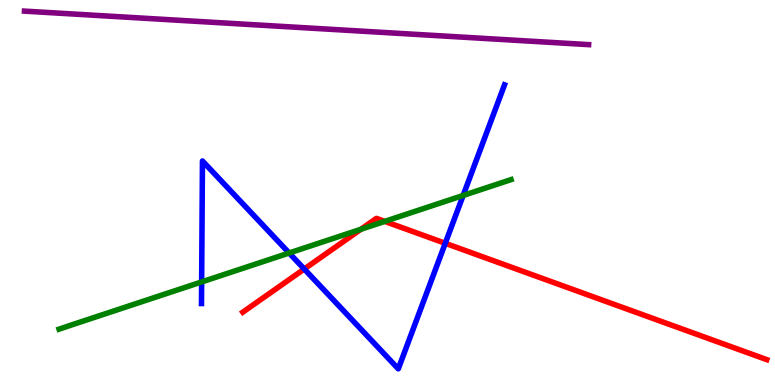[{'lines': ['blue', 'red'], 'intersections': [{'x': 3.93, 'y': 3.01}, {'x': 5.75, 'y': 3.68}]}, {'lines': ['green', 'red'], 'intersections': [{'x': 4.66, 'y': 4.04}, {'x': 4.96, 'y': 4.25}]}, {'lines': ['purple', 'red'], 'intersections': []}, {'lines': ['blue', 'green'], 'intersections': [{'x': 2.6, 'y': 2.68}, {'x': 3.73, 'y': 3.43}, {'x': 5.98, 'y': 4.92}]}, {'lines': ['blue', 'purple'], 'intersections': []}, {'lines': ['green', 'purple'], 'intersections': []}]